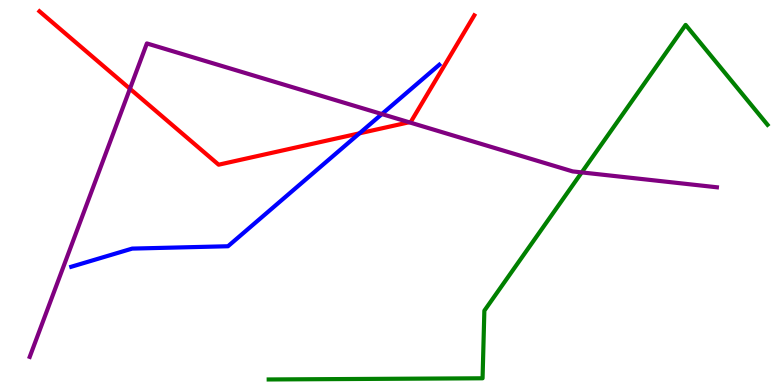[{'lines': ['blue', 'red'], 'intersections': [{'x': 4.64, 'y': 6.54}]}, {'lines': ['green', 'red'], 'intersections': []}, {'lines': ['purple', 'red'], 'intersections': [{'x': 1.68, 'y': 7.69}, {'x': 5.28, 'y': 6.82}]}, {'lines': ['blue', 'green'], 'intersections': []}, {'lines': ['blue', 'purple'], 'intersections': [{'x': 4.93, 'y': 7.04}]}, {'lines': ['green', 'purple'], 'intersections': [{'x': 7.51, 'y': 5.52}]}]